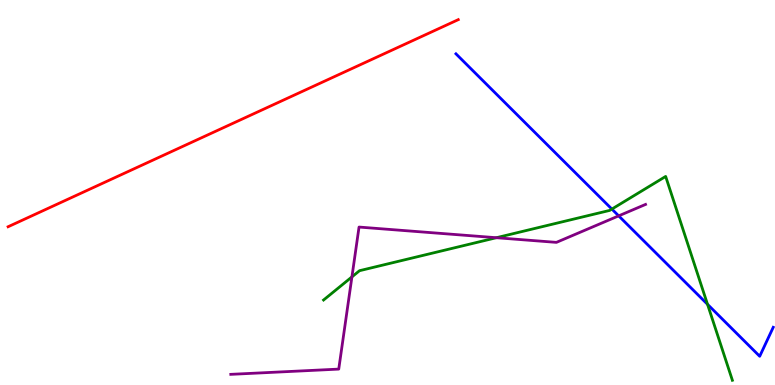[{'lines': ['blue', 'red'], 'intersections': []}, {'lines': ['green', 'red'], 'intersections': []}, {'lines': ['purple', 'red'], 'intersections': []}, {'lines': ['blue', 'green'], 'intersections': [{'x': 7.9, 'y': 4.57}, {'x': 9.13, 'y': 2.1}]}, {'lines': ['blue', 'purple'], 'intersections': [{'x': 7.98, 'y': 4.39}]}, {'lines': ['green', 'purple'], 'intersections': [{'x': 4.54, 'y': 2.81}, {'x': 6.4, 'y': 3.83}]}]